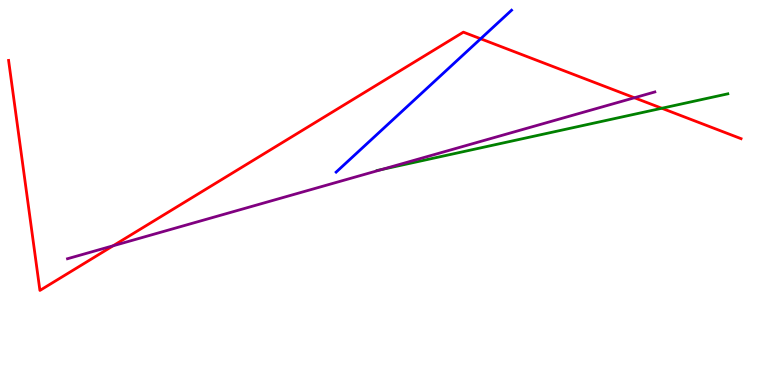[{'lines': ['blue', 'red'], 'intersections': [{'x': 6.2, 'y': 8.99}]}, {'lines': ['green', 'red'], 'intersections': [{'x': 8.54, 'y': 7.19}]}, {'lines': ['purple', 'red'], 'intersections': [{'x': 1.46, 'y': 3.62}, {'x': 8.19, 'y': 7.46}]}, {'lines': ['blue', 'green'], 'intersections': []}, {'lines': ['blue', 'purple'], 'intersections': []}, {'lines': ['green', 'purple'], 'intersections': [{'x': 4.93, 'y': 5.6}]}]